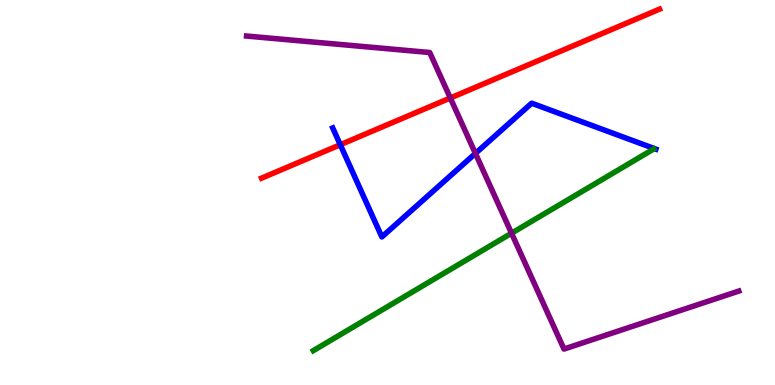[{'lines': ['blue', 'red'], 'intersections': [{'x': 4.39, 'y': 6.24}]}, {'lines': ['green', 'red'], 'intersections': []}, {'lines': ['purple', 'red'], 'intersections': [{'x': 5.81, 'y': 7.45}]}, {'lines': ['blue', 'green'], 'intersections': []}, {'lines': ['blue', 'purple'], 'intersections': [{'x': 6.13, 'y': 6.02}]}, {'lines': ['green', 'purple'], 'intersections': [{'x': 6.6, 'y': 3.94}]}]